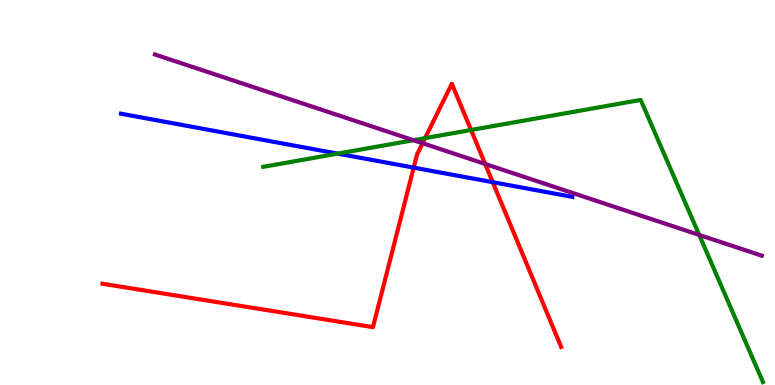[{'lines': ['blue', 'red'], 'intersections': [{'x': 5.34, 'y': 5.65}, {'x': 6.36, 'y': 5.27}]}, {'lines': ['green', 'red'], 'intersections': [{'x': 5.48, 'y': 6.41}, {'x': 6.08, 'y': 6.62}]}, {'lines': ['purple', 'red'], 'intersections': [{'x': 5.45, 'y': 6.28}, {'x': 6.26, 'y': 5.74}]}, {'lines': ['blue', 'green'], 'intersections': [{'x': 4.36, 'y': 6.01}]}, {'lines': ['blue', 'purple'], 'intersections': []}, {'lines': ['green', 'purple'], 'intersections': [{'x': 5.33, 'y': 6.36}, {'x': 9.02, 'y': 3.9}]}]